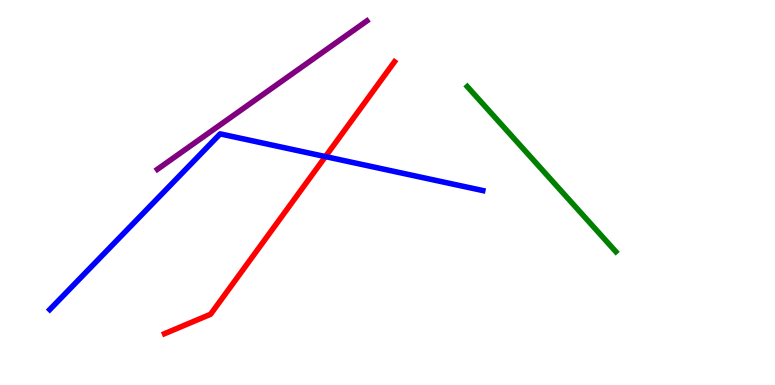[{'lines': ['blue', 'red'], 'intersections': [{'x': 4.2, 'y': 5.93}]}, {'lines': ['green', 'red'], 'intersections': []}, {'lines': ['purple', 'red'], 'intersections': []}, {'lines': ['blue', 'green'], 'intersections': []}, {'lines': ['blue', 'purple'], 'intersections': []}, {'lines': ['green', 'purple'], 'intersections': []}]